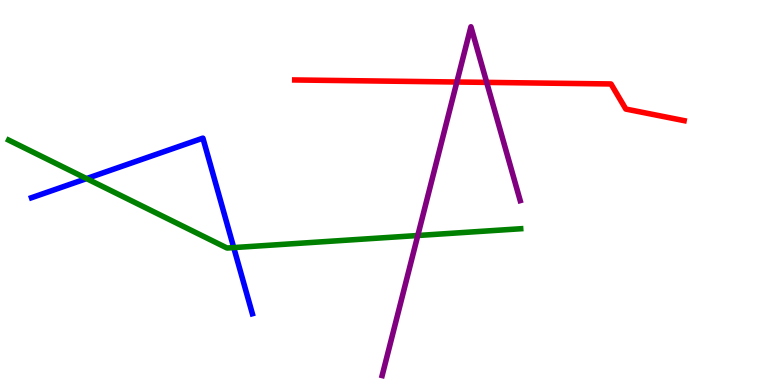[{'lines': ['blue', 'red'], 'intersections': []}, {'lines': ['green', 'red'], 'intersections': []}, {'lines': ['purple', 'red'], 'intersections': [{'x': 5.89, 'y': 7.87}, {'x': 6.28, 'y': 7.86}]}, {'lines': ['blue', 'green'], 'intersections': [{'x': 1.12, 'y': 5.36}, {'x': 3.02, 'y': 3.57}]}, {'lines': ['blue', 'purple'], 'intersections': []}, {'lines': ['green', 'purple'], 'intersections': [{'x': 5.39, 'y': 3.88}]}]